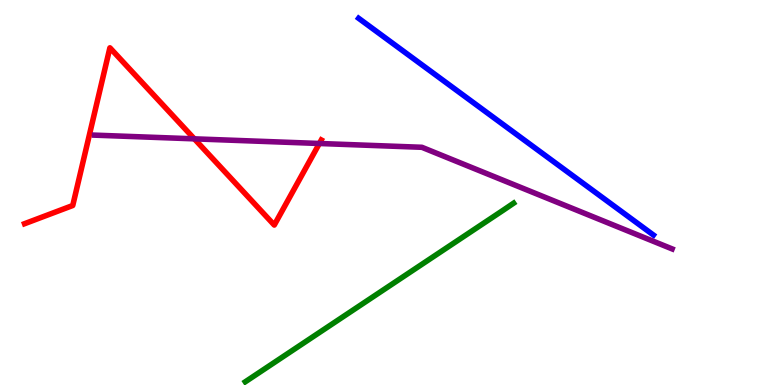[{'lines': ['blue', 'red'], 'intersections': []}, {'lines': ['green', 'red'], 'intersections': []}, {'lines': ['purple', 'red'], 'intersections': [{'x': 2.51, 'y': 6.39}, {'x': 4.12, 'y': 6.27}]}, {'lines': ['blue', 'green'], 'intersections': []}, {'lines': ['blue', 'purple'], 'intersections': []}, {'lines': ['green', 'purple'], 'intersections': []}]